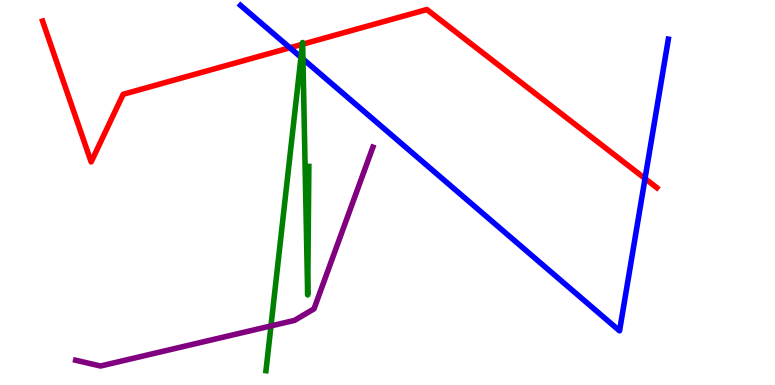[{'lines': ['blue', 'red'], 'intersections': [{'x': 3.74, 'y': 8.76}, {'x': 8.32, 'y': 5.36}]}, {'lines': ['green', 'red'], 'intersections': [{'x': 3.9, 'y': 8.85}, {'x': 3.91, 'y': 8.85}]}, {'lines': ['purple', 'red'], 'intersections': []}, {'lines': ['blue', 'green'], 'intersections': [{'x': 3.88, 'y': 8.51}, {'x': 3.91, 'y': 8.47}]}, {'lines': ['blue', 'purple'], 'intersections': []}, {'lines': ['green', 'purple'], 'intersections': [{'x': 3.5, 'y': 1.53}]}]